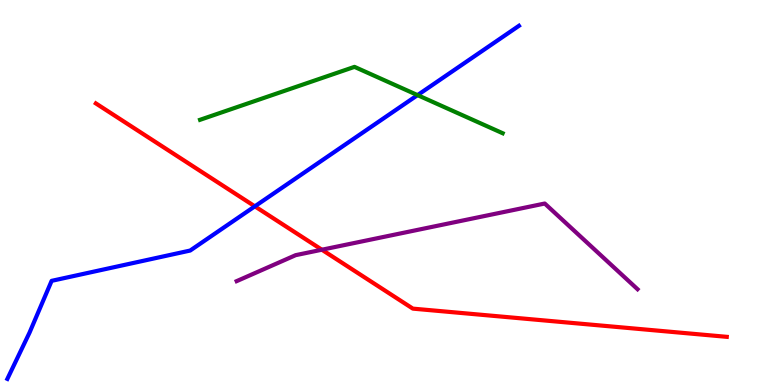[{'lines': ['blue', 'red'], 'intersections': [{'x': 3.29, 'y': 4.64}]}, {'lines': ['green', 'red'], 'intersections': []}, {'lines': ['purple', 'red'], 'intersections': [{'x': 4.15, 'y': 3.51}]}, {'lines': ['blue', 'green'], 'intersections': [{'x': 5.39, 'y': 7.53}]}, {'lines': ['blue', 'purple'], 'intersections': []}, {'lines': ['green', 'purple'], 'intersections': []}]